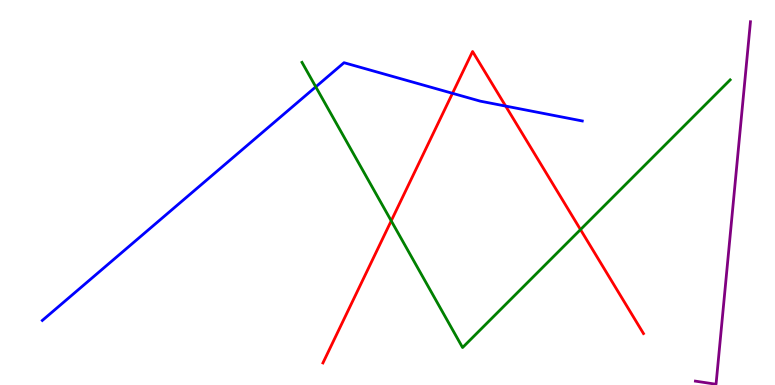[{'lines': ['blue', 'red'], 'intersections': [{'x': 5.84, 'y': 7.58}, {'x': 6.52, 'y': 7.24}]}, {'lines': ['green', 'red'], 'intersections': [{'x': 5.05, 'y': 4.26}, {'x': 7.49, 'y': 4.04}]}, {'lines': ['purple', 'red'], 'intersections': []}, {'lines': ['blue', 'green'], 'intersections': [{'x': 4.07, 'y': 7.74}]}, {'lines': ['blue', 'purple'], 'intersections': []}, {'lines': ['green', 'purple'], 'intersections': []}]